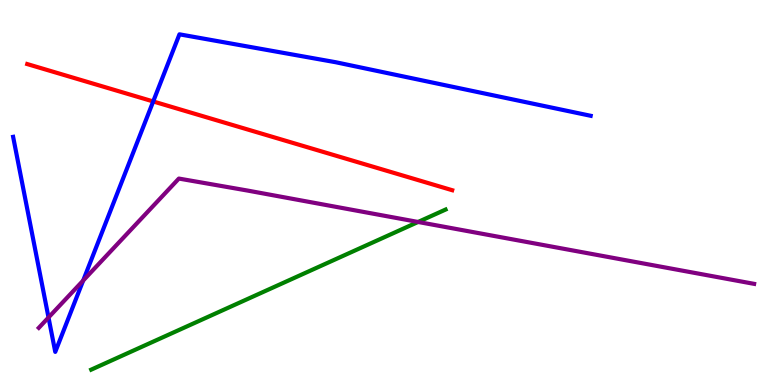[{'lines': ['blue', 'red'], 'intersections': [{'x': 1.98, 'y': 7.36}]}, {'lines': ['green', 'red'], 'intersections': []}, {'lines': ['purple', 'red'], 'intersections': []}, {'lines': ['blue', 'green'], 'intersections': []}, {'lines': ['blue', 'purple'], 'intersections': [{'x': 0.626, 'y': 1.75}, {'x': 1.07, 'y': 2.71}]}, {'lines': ['green', 'purple'], 'intersections': [{'x': 5.39, 'y': 4.23}]}]